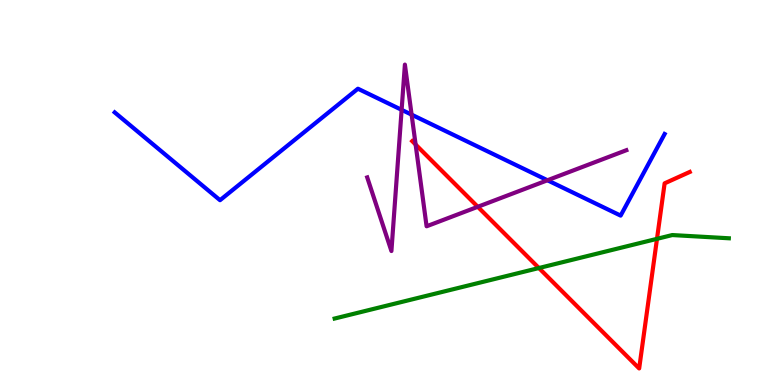[{'lines': ['blue', 'red'], 'intersections': []}, {'lines': ['green', 'red'], 'intersections': [{'x': 6.95, 'y': 3.04}, {'x': 8.48, 'y': 3.8}]}, {'lines': ['purple', 'red'], 'intersections': [{'x': 5.36, 'y': 6.25}, {'x': 6.16, 'y': 4.63}]}, {'lines': ['blue', 'green'], 'intersections': []}, {'lines': ['blue', 'purple'], 'intersections': [{'x': 5.18, 'y': 7.15}, {'x': 5.31, 'y': 7.02}, {'x': 7.06, 'y': 5.32}]}, {'lines': ['green', 'purple'], 'intersections': []}]